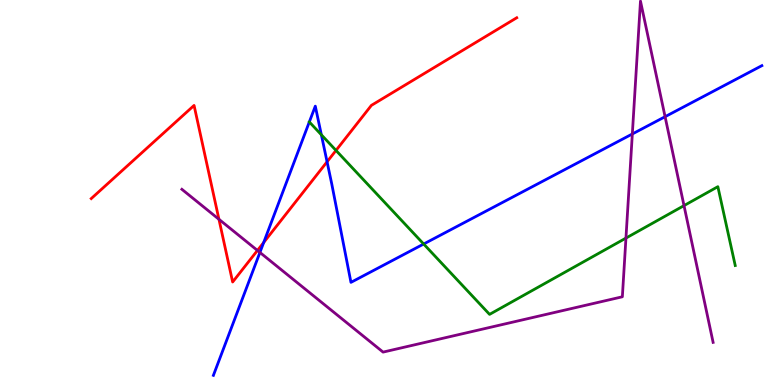[{'lines': ['blue', 'red'], 'intersections': [{'x': 3.4, 'y': 3.7}, {'x': 4.22, 'y': 5.8}]}, {'lines': ['green', 'red'], 'intersections': [{'x': 4.34, 'y': 6.09}]}, {'lines': ['purple', 'red'], 'intersections': [{'x': 2.83, 'y': 4.3}, {'x': 3.32, 'y': 3.49}]}, {'lines': ['blue', 'green'], 'intersections': [{'x': 4.15, 'y': 6.5}, {'x': 5.47, 'y': 3.66}]}, {'lines': ['blue', 'purple'], 'intersections': [{'x': 3.35, 'y': 3.44}, {'x': 8.16, 'y': 6.52}, {'x': 8.58, 'y': 6.97}]}, {'lines': ['green', 'purple'], 'intersections': [{'x': 8.08, 'y': 3.82}, {'x': 8.83, 'y': 4.66}]}]